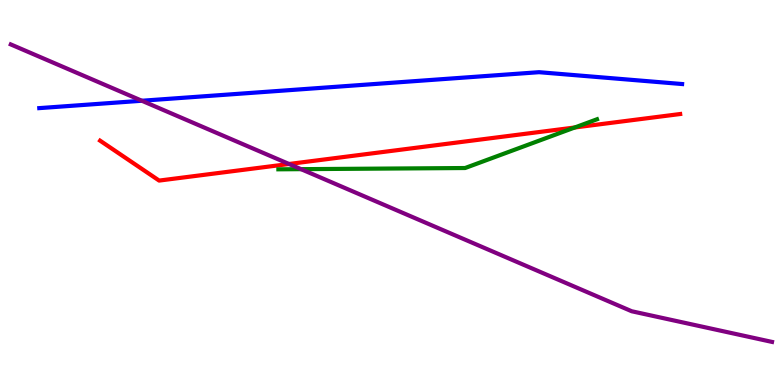[{'lines': ['blue', 'red'], 'intersections': []}, {'lines': ['green', 'red'], 'intersections': [{'x': 7.42, 'y': 6.69}]}, {'lines': ['purple', 'red'], 'intersections': [{'x': 3.73, 'y': 5.74}]}, {'lines': ['blue', 'green'], 'intersections': []}, {'lines': ['blue', 'purple'], 'intersections': [{'x': 1.83, 'y': 7.38}]}, {'lines': ['green', 'purple'], 'intersections': [{'x': 3.88, 'y': 5.61}]}]